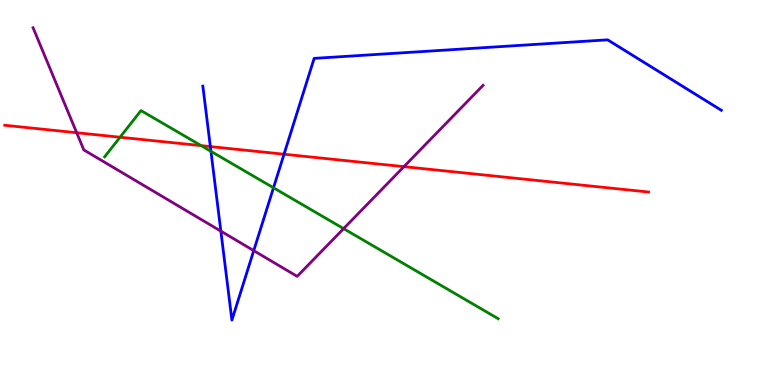[{'lines': ['blue', 'red'], 'intersections': [{'x': 2.71, 'y': 6.19}, {'x': 3.66, 'y': 5.99}]}, {'lines': ['green', 'red'], 'intersections': [{'x': 1.55, 'y': 6.44}, {'x': 2.6, 'y': 6.22}]}, {'lines': ['purple', 'red'], 'intersections': [{'x': 0.989, 'y': 6.55}, {'x': 5.21, 'y': 5.67}]}, {'lines': ['blue', 'green'], 'intersections': [{'x': 2.72, 'y': 6.07}, {'x': 3.53, 'y': 5.12}]}, {'lines': ['blue', 'purple'], 'intersections': [{'x': 2.85, 'y': 4.0}, {'x': 3.27, 'y': 3.49}]}, {'lines': ['green', 'purple'], 'intersections': [{'x': 4.43, 'y': 4.06}]}]